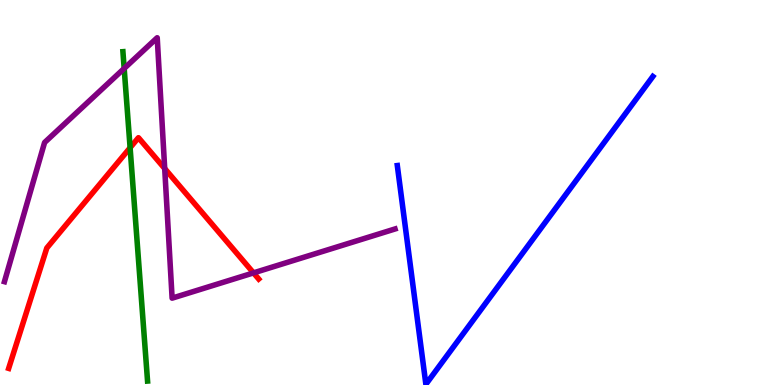[{'lines': ['blue', 'red'], 'intersections': []}, {'lines': ['green', 'red'], 'intersections': [{'x': 1.68, 'y': 6.16}]}, {'lines': ['purple', 'red'], 'intersections': [{'x': 2.13, 'y': 5.62}, {'x': 3.27, 'y': 2.91}]}, {'lines': ['blue', 'green'], 'intersections': []}, {'lines': ['blue', 'purple'], 'intersections': []}, {'lines': ['green', 'purple'], 'intersections': [{'x': 1.6, 'y': 8.22}]}]